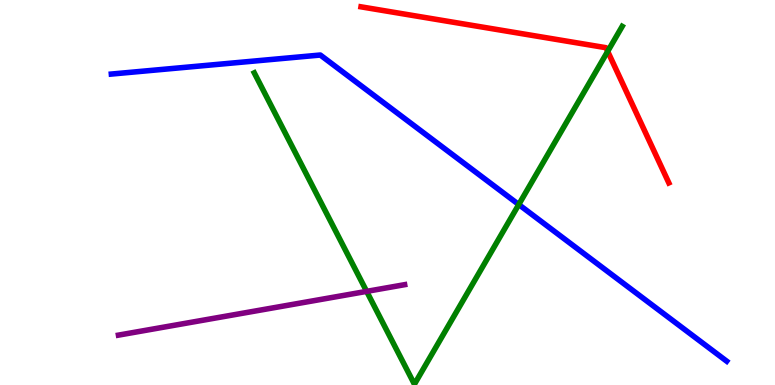[{'lines': ['blue', 'red'], 'intersections': []}, {'lines': ['green', 'red'], 'intersections': [{'x': 7.84, 'y': 8.67}]}, {'lines': ['purple', 'red'], 'intersections': []}, {'lines': ['blue', 'green'], 'intersections': [{'x': 6.69, 'y': 4.69}]}, {'lines': ['blue', 'purple'], 'intersections': []}, {'lines': ['green', 'purple'], 'intersections': [{'x': 4.73, 'y': 2.43}]}]